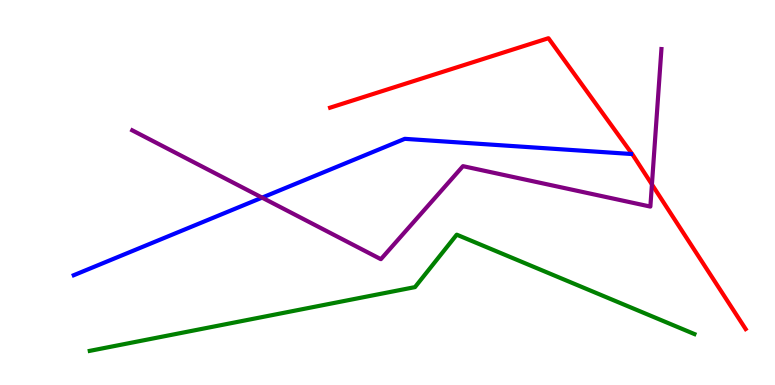[{'lines': ['blue', 'red'], 'intersections': []}, {'lines': ['green', 'red'], 'intersections': []}, {'lines': ['purple', 'red'], 'intersections': [{'x': 8.41, 'y': 5.21}]}, {'lines': ['blue', 'green'], 'intersections': []}, {'lines': ['blue', 'purple'], 'intersections': [{'x': 3.38, 'y': 4.87}]}, {'lines': ['green', 'purple'], 'intersections': []}]